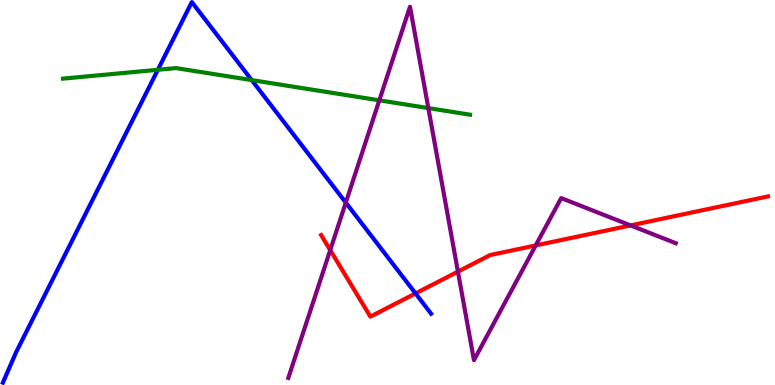[{'lines': ['blue', 'red'], 'intersections': [{'x': 5.36, 'y': 2.38}]}, {'lines': ['green', 'red'], 'intersections': []}, {'lines': ['purple', 'red'], 'intersections': [{'x': 4.26, 'y': 3.5}, {'x': 5.91, 'y': 2.95}, {'x': 6.91, 'y': 3.62}, {'x': 8.14, 'y': 4.14}]}, {'lines': ['blue', 'green'], 'intersections': [{'x': 2.04, 'y': 8.19}, {'x': 3.25, 'y': 7.92}]}, {'lines': ['blue', 'purple'], 'intersections': [{'x': 4.46, 'y': 4.74}]}, {'lines': ['green', 'purple'], 'intersections': [{'x': 4.89, 'y': 7.39}, {'x': 5.53, 'y': 7.19}]}]